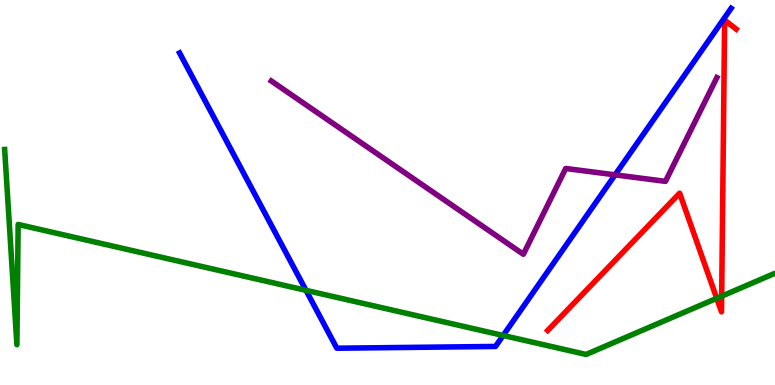[{'lines': ['blue', 'red'], 'intersections': []}, {'lines': ['green', 'red'], 'intersections': [{'x': 9.25, 'y': 2.25}, {'x': 9.31, 'y': 2.31}]}, {'lines': ['purple', 'red'], 'intersections': []}, {'lines': ['blue', 'green'], 'intersections': [{'x': 3.95, 'y': 2.46}, {'x': 6.49, 'y': 1.29}]}, {'lines': ['blue', 'purple'], 'intersections': [{'x': 7.94, 'y': 5.46}]}, {'lines': ['green', 'purple'], 'intersections': []}]